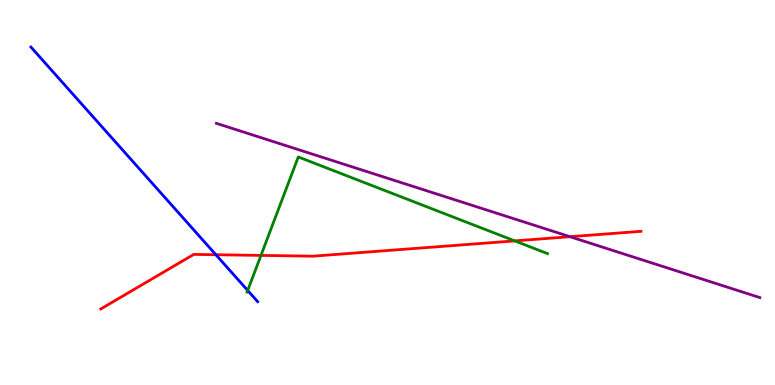[{'lines': ['blue', 'red'], 'intersections': [{'x': 2.79, 'y': 3.38}]}, {'lines': ['green', 'red'], 'intersections': [{'x': 3.37, 'y': 3.37}, {'x': 6.64, 'y': 3.74}]}, {'lines': ['purple', 'red'], 'intersections': [{'x': 7.35, 'y': 3.85}]}, {'lines': ['blue', 'green'], 'intersections': [{'x': 3.2, 'y': 2.46}]}, {'lines': ['blue', 'purple'], 'intersections': []}, {'lines': ['green', 'purple'], 'intersections': []}]